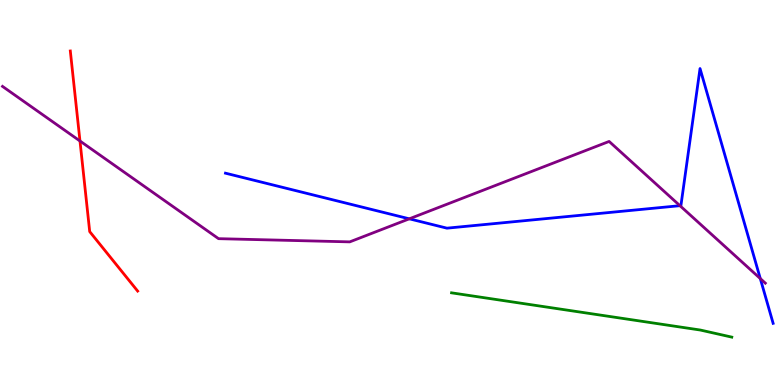[{'lines': ['blue', 'red'], 'intersections': []}, {'lines': ['green', 'red'], 'intersections': []}, {'lines': ['purple', 'red'], 'intersections': [{'x': 1.03, 'y': 6.34}]}, {'lines': ['blue', 'green'], 'intersections': []}, {'lines': ['blue', 'purple'], 'intersections': [{'x': 5.28, 'y': 4.32}, {'x': 8.77, 'y': 4.66}, {'x': 9.81, 'y': 2.76}]}, {'lines': ['green', 'purple'], 'intersections': []}]